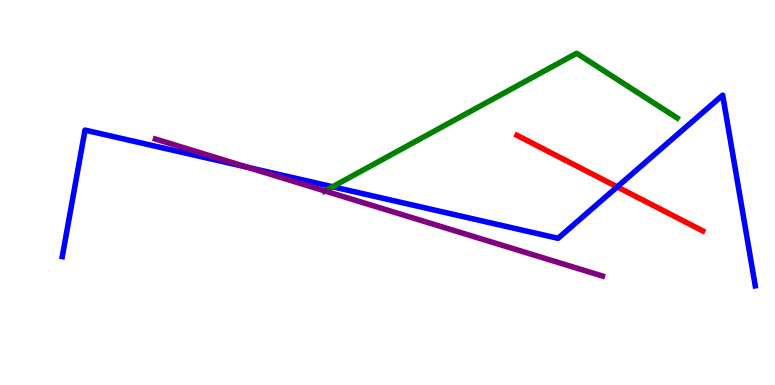[{'lines': ['blue', 'red'], 'intersections': [{'x': 7.96, 'y': 5.15}]}, {'lines': ['green', 'red'], 'intersections': []}, {'lines': ['purple', 'red'], 'intersections': []}, {'lines': ['blue', 'green'], 'intersections': [{'x': 4.29, 'y': 5.15}]}, {'lines': ['blue', 'purple'], 'intersections': [{'x': 3.2, 'y': 5.65}]}, {'lines': ['green', 'purple'], 'intersections': [{'x': 4.19, 'y': 5.04}]}]